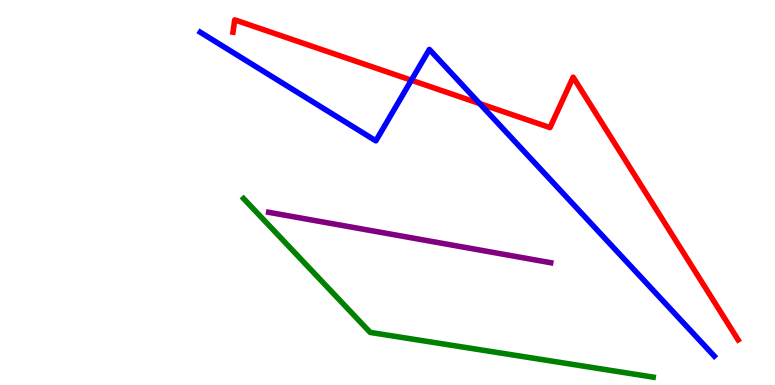[{'lines': ['blue', 'red'], 'intersections': [{'x': 5.31, 'y': 7.92}, {'x': 6.19, 'y': 7.31}]}, {'lines': ['green', 'red'], 'intersections': []}, {'lines': ['purple', 'red'], 'intersections': []}, {'lines': ['blue', 'green'], 'intersections': []}, {'lines': ['blue', 'purple'], 'intersections': []}, {'lines': ['green', 'purple'], 'intersections': []}]